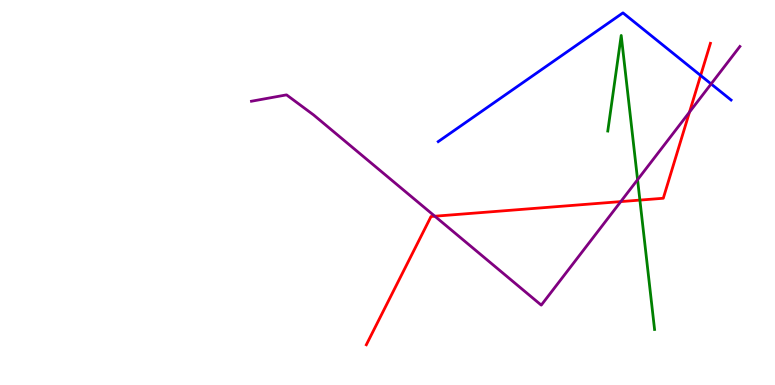[{'lines': ['blue', 'red'], 'intersections': [{'x': 9.04, 'y': 8.04}]}, {'lines': ['green', 'red'], 'intersections': [{'x': 8.26, 'y': 4.8}]}, {'lines': ['purple', 'red'], 'intersections': [{'x': 5.61, 'y': 4.38}, {'x': 8.01, 'y': 4.76}, {'x': 8.9, 'y': 7.09}]}, {'lines': ['blue', 'green'], 'intersections': []}, {'lines': ['blue', 'purple'], 'intersections': [{'x': 9.18, 'y': 7.82}]}, {'lines': ['green', 'purple'], 'intersections': [{'x': 8.23, 'y': 5.33}]}]